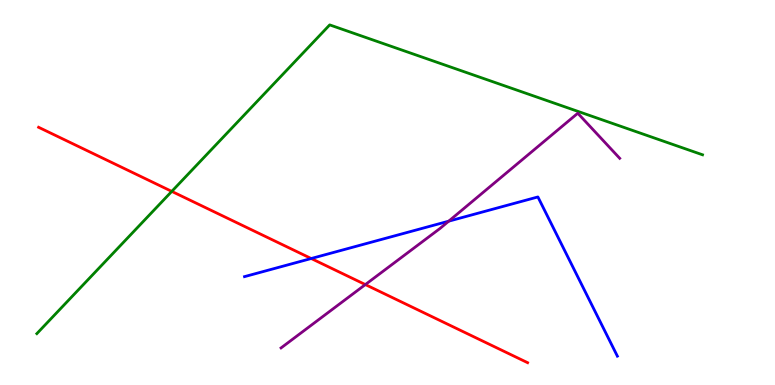[{'lines': ['blue', 'red'], 'intersections': [{'x': 4.02, 'y': 3.29}]}, {'lines': ['green', 'red'], 'intersections': [{'x': 2.22, 'y': 5.03}]}, {'lines': ['purple', 'red'], 'intersections': [{'x': 4.71, 'y': 2.61}]}, {'lines': ['blue', 'green'], 'intersections': []}, {'lines': ['blue', 'purple'], 'intersections': [{'x': 5.79, 'y': 4.26}]}, {'lines': ['green', 'purple'], 'intersections': []}]